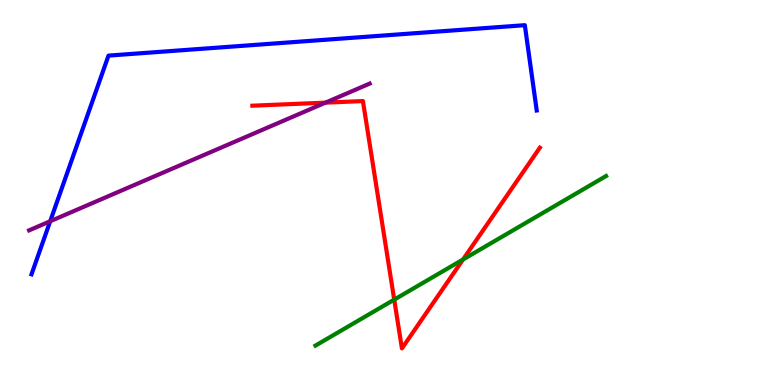[{'lines': ['blue', 'red'], 'intersections': []}, {'lines': ['green', 'red'], 'intersections': [{'x': 5.09, 'y': 2.22}, {'x': 5.97, 'y': 3.26}]}, {'lines': ['purple', 'red'], 'intersections': [{'x': 4.2, 'y': 7.33}]}, {'lines': ['blue', 'green'], 'intersections': []}, {'lines': ['blue', 'purple'], 'intersections': [{'x': 0.648, 'y': 4.25}]}, {'lines': ['green', 'purple'], 'intersections': []}]